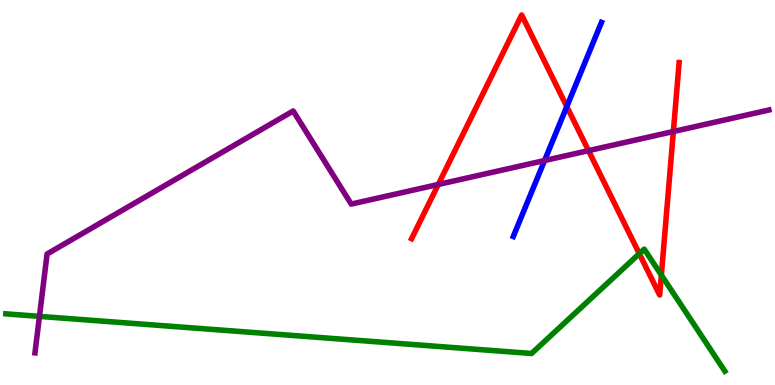[{'lines': ['blue', 'red'], 'intersections': [{'x': 7.31, 'y': 7.23}]}, {'lines': ['green', 'red'], 'intersections': [{'x': 8.25, 'y': 3.41}, {'x': 8.53, 'y': 2.85}]}, {'lines': ['purple', 'red'], 'intersections': [{'x': 5.66, 'y': 5.21}, {'x': 7.59, 'y': 6.09}, {'x': 8.69, 'y': 6.58}]}, {'lines': ['blue', 'green'], 'intersections': []}, {'lines': ['blue', 'purple'], 'intersections': [{'x': 7.03, 'y': 5.83}]}, {'lines': ['green', 'purple'], 'intersections': [{'x': 0.509, 'y': 1.78}]}]